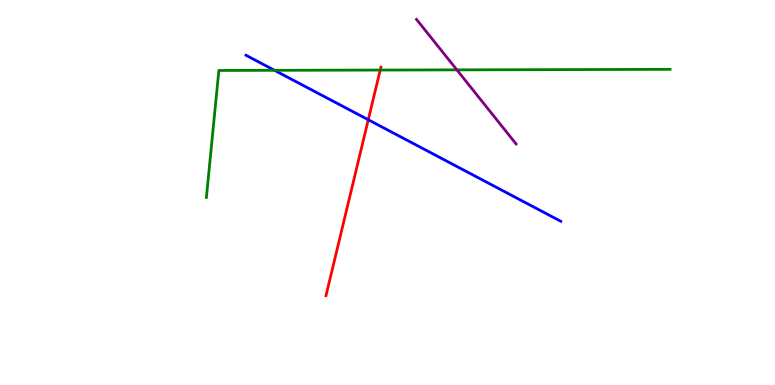[{'lines': ['blue', 'red'], 'intersections': [{'x': 4.75, 'y': 6.89}]}, {'lines': ['green', 'red'], 'intersections': [{'x': 4.91, 'y': 8.18}]}, {'lines': ['purple', 'red'], 'intersections': []}, {'lines': ['blue', 'green'], 'intersections': [{'x': 3.54, 'y': 8.17}]}, {'lines': ['blue', 'purple'], 'intersections': []}, {'lines': ['green', 'purple'], 'intersections': [{'x': 5.9, 'y': 8.19}]}]